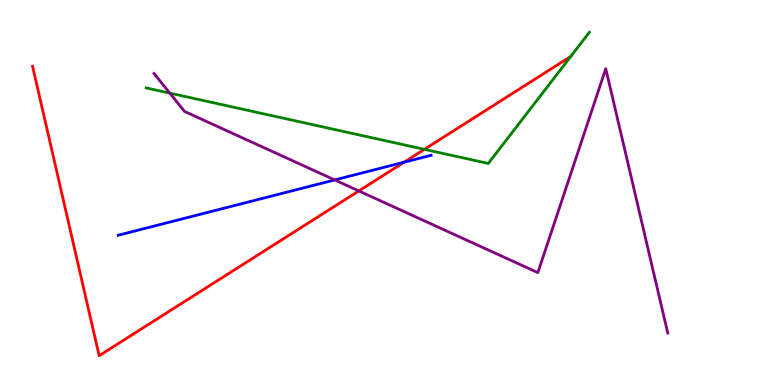[{'lines': ['blue', 'red'], 'intersections': [{'x': 5.21, 'y': 5.79}]}, {'lines': ['green', 'red'], 'intersections': [{'x': 5.48, 'y': 6.12}]}, {'lines': ['purple', 'red'], 'intersections': [{'x': 4.63, 'y': 5.04}]}, {'lines': ['blue', 'green'], 'intersections': []}, {'lines': ['blue', 'purple'], 'intersections': [{'x': 4.32, 'y': 5.33}]}, {'lines': ['green', 'purple'], 'intersections': [{'x': 2.19, 'y': 7.58}]}]